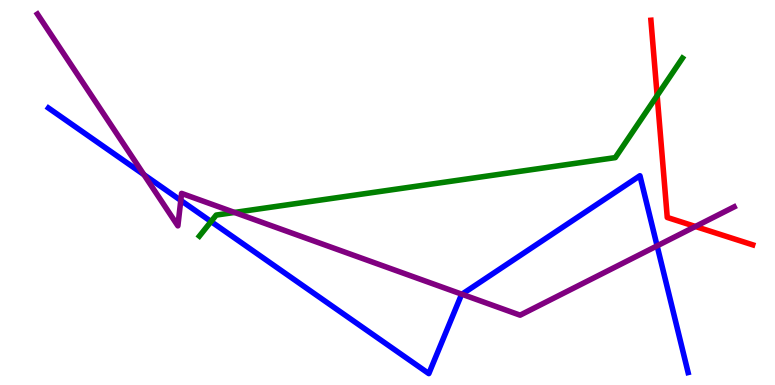[{'lines': ['blue', 'red'], 'intersections': []}, {'lines': ['green', 'red'], 'intersections': [{'x': 8.48, 'y': 7.52}]}, {'lines': ['purple', 'red'], 'intersections': [{'x': 8.97, 'y': 4.12}]}, {'lines': ['blue', 'green'], 'intersections': [{'x': 2.72, 'y': 4.25}]}, {'lines': ['blue', 'purple'], 'intersections': [{'x': 1.86, 'y': 5.46}, {'x': 2.33, 'y': 4.79}, {'x': 5.96, 'y': 2.36}, {'x': 8.48, 'y': 3.61}]}, {'lines': ['green', 'purple'], 'intersections': [{'x': 3.03, 'y': 4.48}]}]